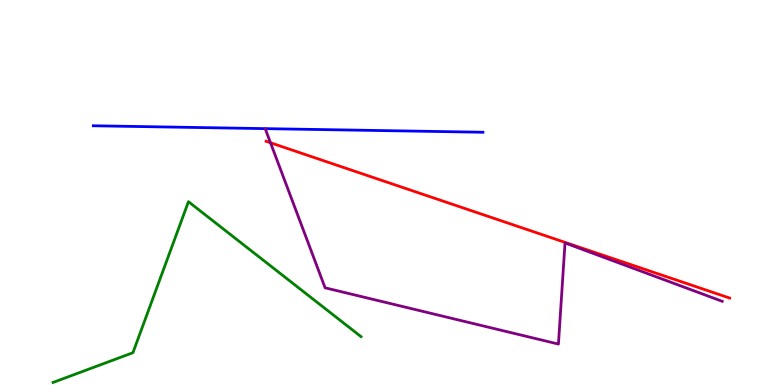[{'lines': ['blue', 'red'], 'intersections': []}, {'lines': ['green', 'red'], 'intersections': []}, {'lines': ['purple', 'red'], 'intersections': [{'x': 3.49, 'y': 6.29}]}, {'lines': ['blue', 'green'], 'intersections': []}, {'lines': ['blue', 'purple'], 'intersections': []}, {'lines': ['green', 'purple'], 'intersections': []}]